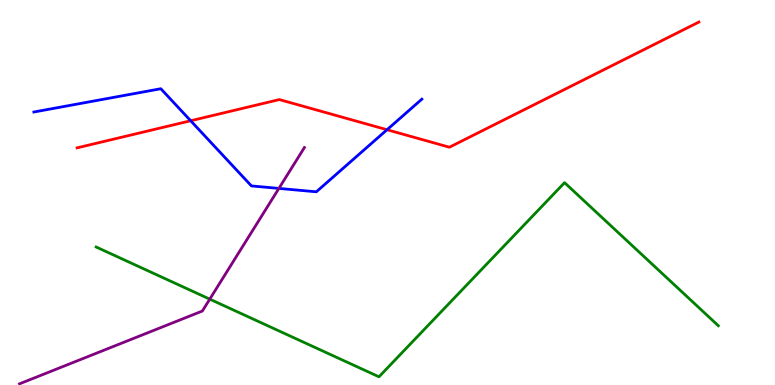[{'lines': ['blue', 'red'], 'intersections': [{'x': 2.46, 'y': 6.86}, {'x': 4.99, 'y': 6.63}]}, {'lines': ['green', 'red'], 'intersections': []}, {'lines': ['purple', 'red'], 'intersections': []}, {'lines': ['blue', 'green'], 'intersections': []}, {'lines': ['blue', 'purple'], 'intersections': [{'x': 3.6, 'y': 5.11}]}, {'lines': ['green', 'purple'], 'intersections': [{'x': 2.71, 'y': 2.23}]}]